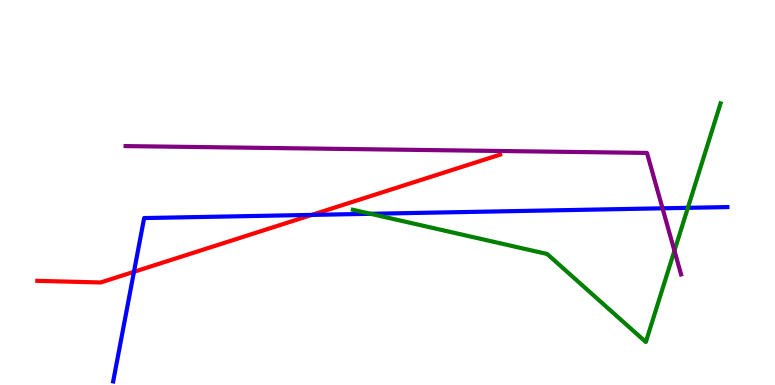[{'lines': ['blue', 'red'], 'intersections': [{'x': 1.73, 'y': 2.94}, {'x': 4.02, 'y': 4.42}]}, {'lines': ['green', 'red'], 'intersections': []}, {'lines': ['purple', 'red'], 'intersections': []}, {'lines': ['blue', 'green'], 'intersections': [{'x': 4.78, 'y': 4.45}, {'x': 8.88, 'y': 4.6}]}, {'lines': ['blue', 'purple'], 'intersections': [{'x': 8.55, 'y': 4.59}]}, {'lines': ['green', 'purple'], 'intersections': [{'x': 8.7, 'y': 3.49}]}]